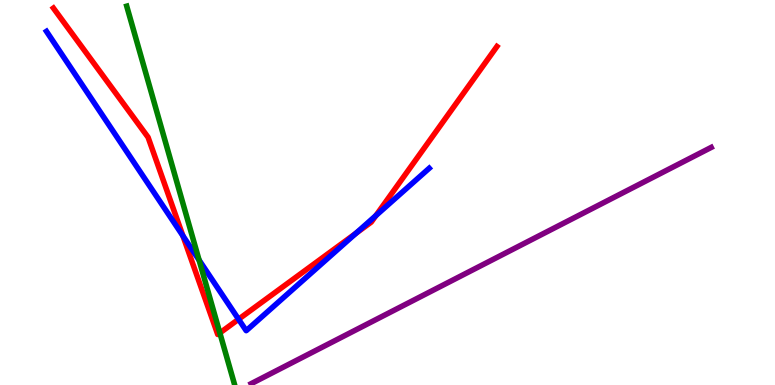[{'lines': ['blue', 'red'], 'intersections': [{'x': 2.36, 'y': 3.88}, {'x': 3.08, 'y': 1.71}, {'x': 4.59, 'y': 3.94}, {'x': 4.85, 'y': 4.4}]}, {'lines': ['green', 'red'], 'intersections': [{'x': 2.84, 'y': 1.35}]}, {'lines': ['purple', 'red'], 'intersections': []}, {'lines': ['blue', 'green'], 'intersections': [{'x': 2.57, 'y': 3.24}]}, {'lines': ['blue', 'purple'], 'intersections': []}, {'lines': ['green', 'purple'], 'intersections': []}]